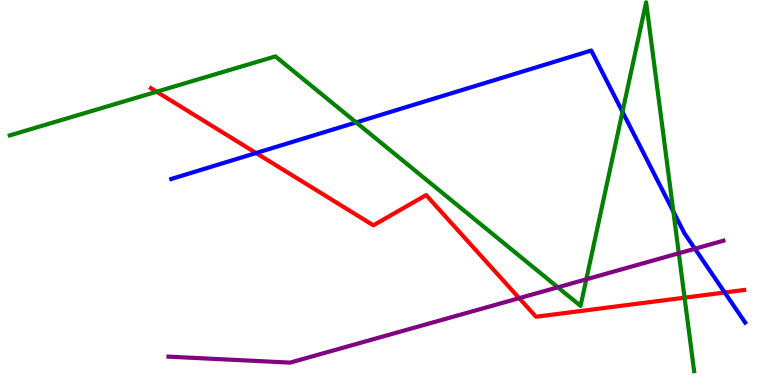[{'lines': ['blue', 'red'], 'intersections': [{'x': 3.3, 'y': 6.03}, {'x': 9.35, 'y': 2.4}]}, {'lines': ['green', 'red'], 'intersections': [{'x': 2.02, 'y': 7.62}, {'x': 8.83, 'y': 2.27}]}, {'lines': ['purple', 'red'], 'intersections': [{'x': 6.7, 'y': 2.26}]}, {'lines': ['blue', 'green'], 'intersections': [{'x': 4.6, 'y': 6.82}, {'x': 8.03, 'y': 7.1}, {'x': 8.69, 'y': 4.5}]}, {'lines': ['blue', 'purple'], 'intersections': [{'x': 8.97, 'y': 3.54}]}, {'lines': ['green', 'purple'], 'intersections': [{'x': 7.2, 'y': 2.54}, {'x': 7.57, 'y': 2.75}, {'x': 8.76, 'y': 3.42}]}]